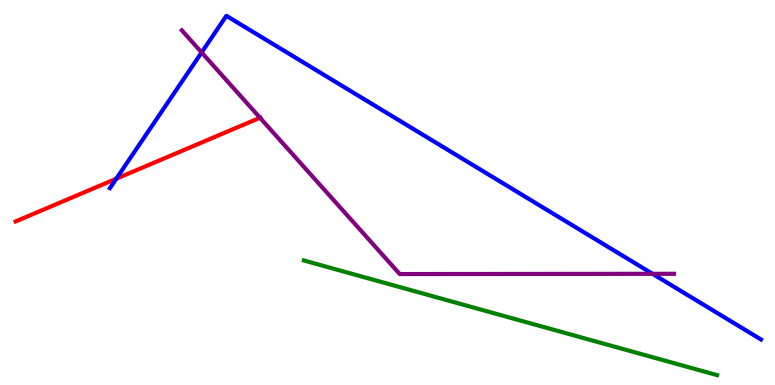[{'lines': ['blue', 'red'], 'intersections': [{'x': 1.5, 'y': 5.36}]}, {'lines': ['green', 'red'], 'intersections': []}, {'lines': ['purple', 'red'], 'intersections': [{'x': 3.35, 'y': 6.94}]}, {'lines': ['blue', 'green'], 'intersections': []}, {'lines': ['blue', 'purple'], 'intersections': [{'x': 2.6, 'y': 8.64}, {'x': 8.42, 'y': 2.89}]}, {'lines': ['green', 'purple'], 'intersections': []}]